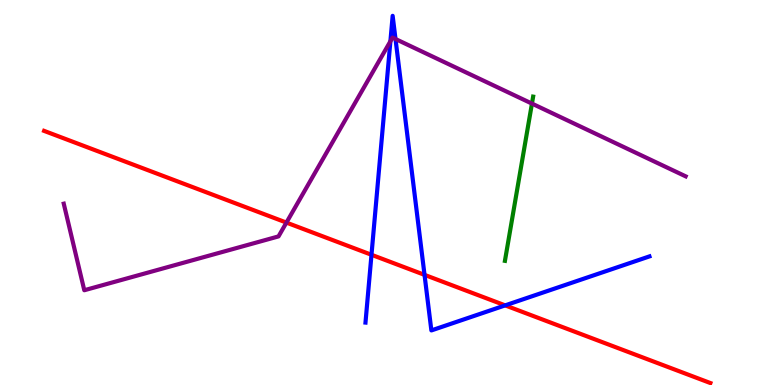[{'lines': ['blue', 'red'], 'intersections': [{'x': 4.79, 'y': 3.38}, {'x': 5.48, 'y': 2.86}, {'x': 6.52, 'y': 2.07}]}, {'lines': ['green', 'red'], 'intersections': []}, {'lines': ['purple', 'red'], 'intersections': [{'x': 3.7, 'y': 4.22}]}, {'lines': ['blue', 'green'], 'intersections': []}, {'lines': ['blue', 'purple'], 'intersections': [{'x': 5.04, 'y': 8.93}, {'x': 5.1, 'y': 8.99}]}, {'lines': ['green', 'purple'], 'intersections': [{'x': 6.86, 'y': 7.31}]}]